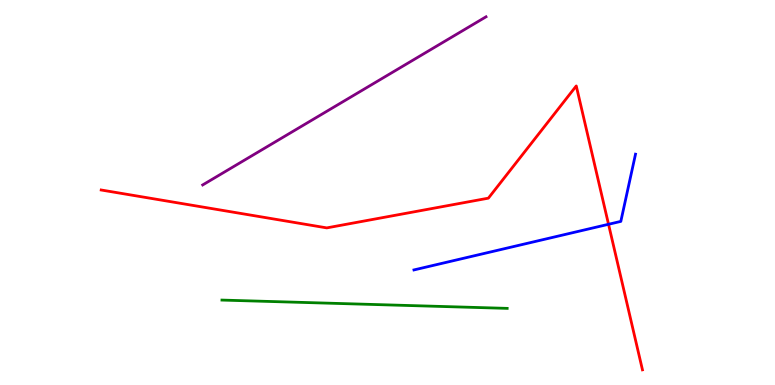[{'lines': ['blue', 'red'], 'intersections': [{'x': 7.85, 'y': 4.17}]}, {'lines': ['green', 'red'], 'intersections': []}, {'lines': ['purple', 'red'], 'intersections': []}, {'lines': ['blue', 'green'], 'intersections': []}, {'lines': ['blue', 'purple'], 'intersections': []}, {'lines': ['green', 'purple'], 'intersections': []}]